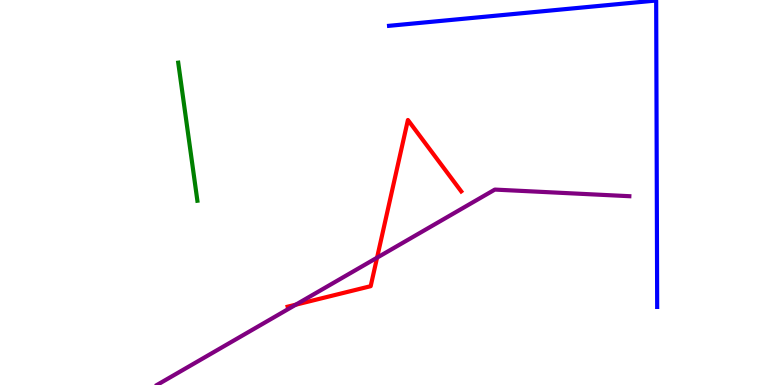[{'lines': ['blue', 'red'], 'intersections': []}, {'lines': ['green', 'red'], 'intersections': []}, {'lines': ['purple', 'red'], 'intersections': [{'x': 3.82, 'y': 2.09}, {'x': 4.87, 'y': 3.31}]}, {'lines': ['blue', 'green'], 'intersections': []}, {'lines': ['blue', 'purple'], 'intersections': []}, {'lines': ['green', 'purple'], 'intersections': []}]